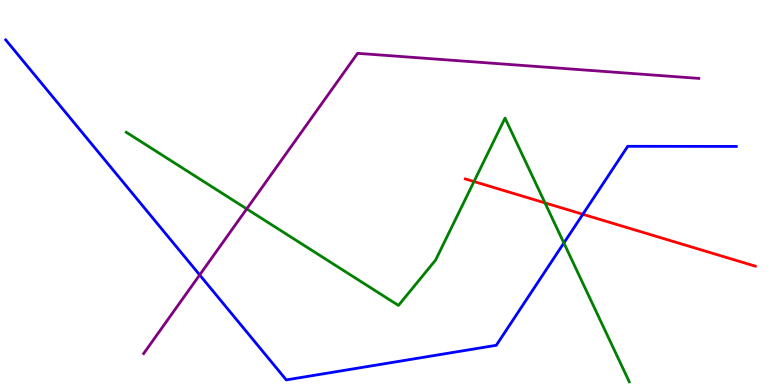[{'lines': ['blue', 'red'], 'intersections': [{'x': 7.52, 'y': 4.43}]}, {'lines': ['green', 'red'], 'intersections': [{'x': 6.12, 'y': 5.28}, {'x': 7.03, 'y': 4.73}]}, {'lines': ['purple', 'red'], 'intersections': []}, {'lines': ['blue', 'green'], 'intersections': [{'x': 7.28, 'y': 3.69}]}, {'lines': ['blue', 'purple'], 'intersections': [{'x': 2.58, 'y': 2.86}]}, {'lines': ['green', 'purple'], 'intersections': [{'x': 3.18, 'y': 4.57}]}]